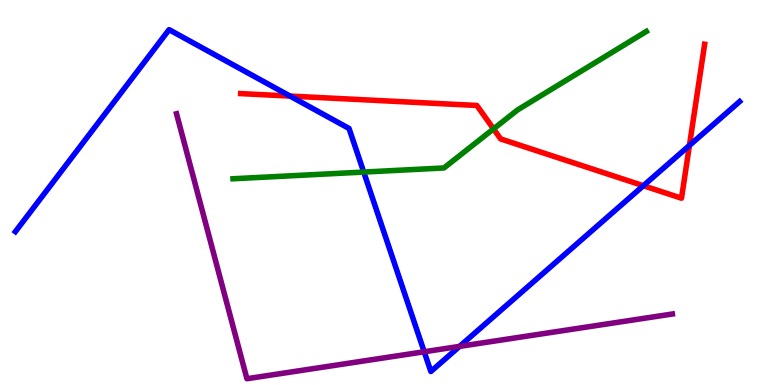[{'lines': ['blue', 'red'], 'intersections': [{'x': 3.74, 'y': 7.5}, {'x': 8.3, 'y': 5.18}, {'x': 8.9, 'y': 6.22}]}, {'lines': ['green', 'red'], 'intersections': [{'x': 6.37, 'y': 6.65}]}, {'lines': ['purple', 'red'], 'intersections': []}, {'lines': ['blue', 'green'], 'intersections': [{'x': 4.69, 'y': 5.53}]}, {'lines': ['blue', 'purple'], 'intersections': [{'x': 5.47, 'y': 0.863}, {'x': 5.93, 'y': 1.0}]}, {'lines': ['green', 'purple'], 'intersections': []}]